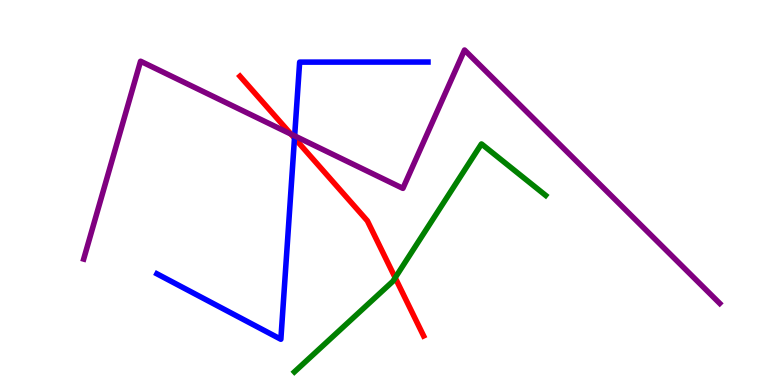[{'lines': ['blue', 'red'], 'intersections': [{'x': 3.8, 'y': 6.41}]}, {'lines': ['green', 'red'], 'intersections': [{'x': 5.1, 'y': 2.79}]}, {'lines': ['purple', 'red'], 'intersections': [{'x': 3.75, 'y': 6.52}]}, {'lines': ['blue', 'green'], 'intersections': []}, {'lines': ['blue', 'purple'], 'intersections': [{'x': 3.8, 'y': 6.47}]}, {'lines': ['green', 'purple'], 'intersections': []}]